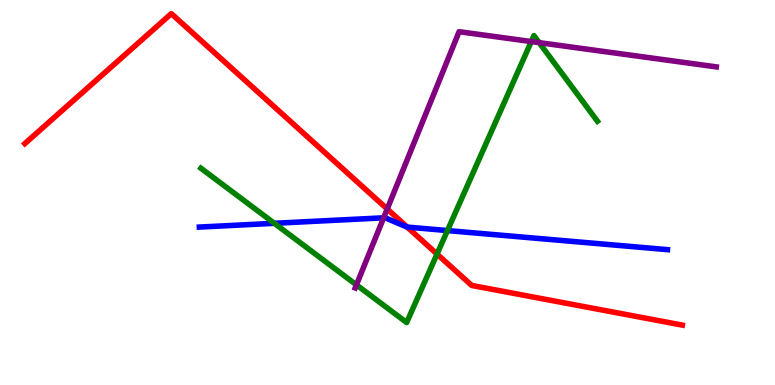[{'lines': ['blue', 'red'], 'intersections': [{'x': 5.25, 'y': 4.1}]}, {'lines': ['green', 'red'], 'intersections': [{'x': 5.64, 'y': 3.4}]}, {'lines': ['purple', 'red'], 'intersections': [{'x': 5.0, 'y': 4.57}]}, {'lines': ['blue', 'green'], 'intersections': [{'x': 3.54, 'y': 4.2}, {'x': 5.77, 'y': 4.01}]}, {'lines': ['blue', 'purple'], 'intersections': [{'x': 4.95, 'y': 4.34}]}, {'lines': ['green', 'purple'], 'intersections': [{'x': 4.6, 'y': 2.6}, {'x': 6.86, 'y': 8.92}, {'x': 6.96, 'y': 8.89}]}]